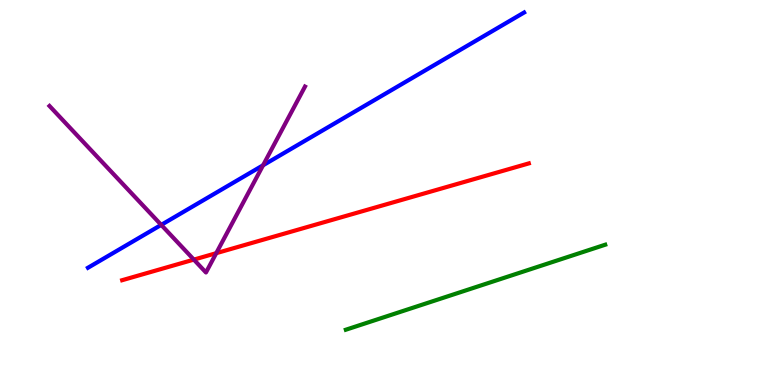[{'lines': ['blue', 'red'], 'intersections': []}, {'lines': ['green', 'red'], 'intersections': []}, {'lines': ['purple', 'red'], 'intersections': [{'x': 2.5, 'y': 3.26}, {'x': 2.79, 'y': 3.42}]}, {'lines': ['blue', 'green'], 'intersections': []}, {'lines': ['blue', 'purple'], 'intersections': [{'x': 2.08, 'y': 4.16}, {'x': 3.39, 'y': 5.71}]}, {'lines': ['green', 'purple'], 'intersections': []}]